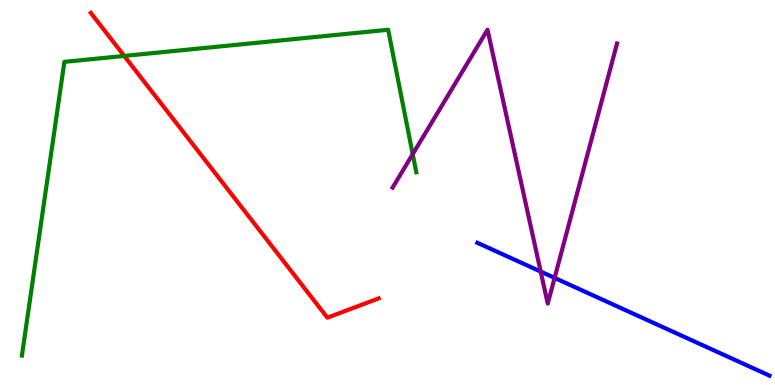[{'lines': ['blue', 'red'], 'intersections': []}, {'lines': ['green', 'red'], 'intersections': [{'x': 1.6, 'y': 8.55}]}, {'lines': ['purple', 'red'], 'intersections': []}, {'lines': ['blue', 'green'], 'intersections': []}, {'lines': ['blue', 'purple'], 'intersections': [{'x': 6.98, 'y': 2.95}, {'x': 7.16, 'y': 2.78}]}, {'lines': ['green', 'purple'], 'intersections': [{'x': 5.33, 'y': 6.0}]}]